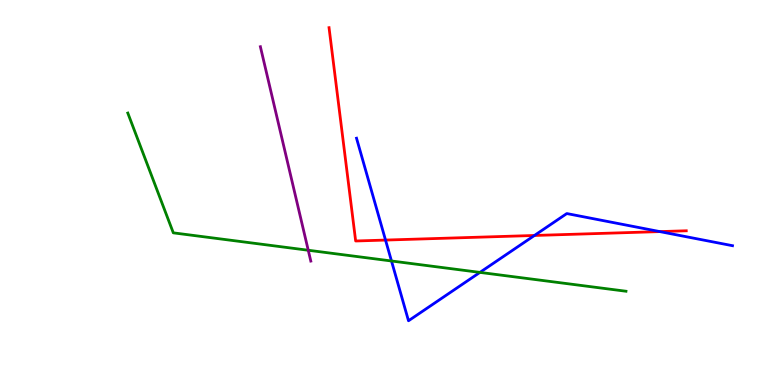[{'lines': ['blue', 'red'], 'intersections': [{'x': 4.97, 'y': 3.76}, {'x': 6.9, 'y': 3.88}, {'x': 8.51, 'y': 3.98}]}, {'lines': ['green', 'red'], 'intersections': []}, {'lines': ['purple', 'red'], 'intersections': []}, {'lines': ['blue', 'green'], 'intersections': [{'x': 5.05, 'y': 3.22}, {'x': 6.19, 'y': 2.92}]}, {'lines': ['blue', 'purple'], 'intersections': []}, {'lines': ['green', 'purple'], 'intersections': [{'x': 3.98, 'y': 3.5}]}]